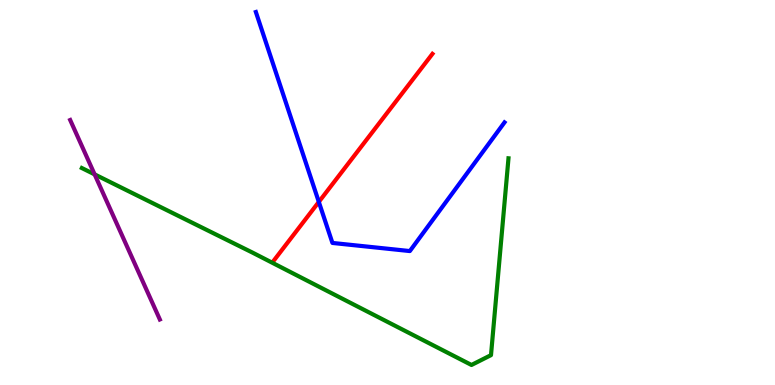[{'lines': ['blue', 'red'], 'intersections': [{'x': 4.11, 'y': 4.76}]}, {'lines': ['green', 'red'], 'intersections': []}, {'lines': ['purple', 'red'], 'intersections': []}, {'lines': ['blue', 'green'], 'intersections': []}, {'lines': ['blue', 'purple'], 'intersections': []}, {'lines': ['green', 'purple'], 'intersections': [{'x': 1.22, 'y': 5.47}]}]